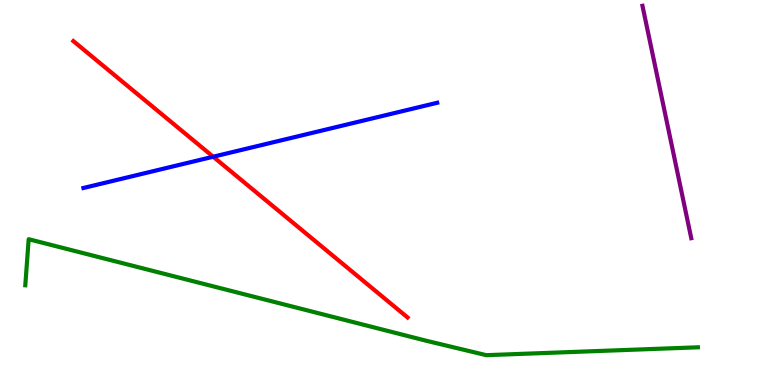[{'lines': ['blue', 'red'], 'intersections': [{'x': 2.75, 'y': 5.93}]}, {'lines': ['green', 'red'], 'intersections': []}, {'lines': ['purple', 'red'], 'intersections': []}, {'lines': ['blue', 'green'], 'intersections': []}, {'lines': ['blue', 'purple'], 'intersections': []}, {'lines': ['green', 'purple'], 'intersections': []}]